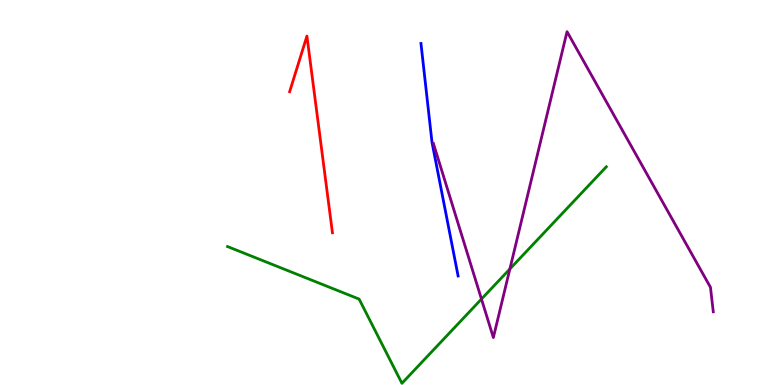[{'lines': ['blue', 'red'], 'intersections': []}, {'lines': ['green', 'red'], 'intersections': []}, {'lines': ['purple', 'red'], 'intersections': []}, {'lines': ['blue', 'green'], 'intersections': []}, {'lines': ['blue', 'purple'], 'intersections': []}, {'lines': ['green', 'purple'], 'intersections': [{'x': 6.21, 'y': 2.23}, {'x': 6.58, 'y': 3.01}]}]